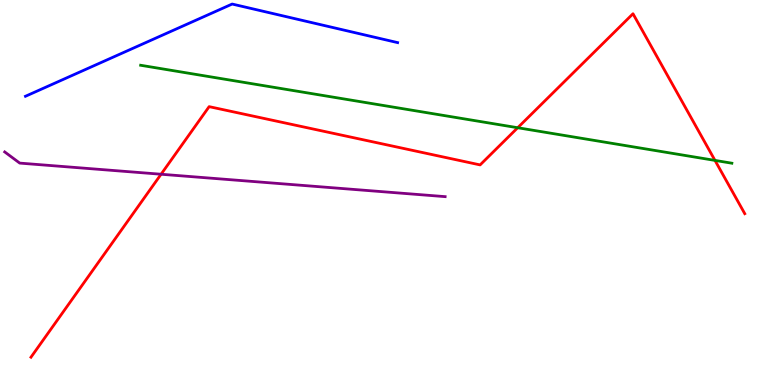[{'lines': ['blue', 'red'], 'intersections': []}, {'lines': ['green', 'red'], 'intersections': [{'x': 6.68, 'y': 6.68}, {'x': 9.23, 'y': 5.83}]}, {'lines': ['purple', 'red'], 'intersections': [{'x': 2.08, 'y': 5.47}]}, {'lines': ['blue', 'green'], 'intersections': []}, {'lines': ['blue', 'purple'], 'intersections': []}, {'lines': ['green', 'purple'], 'intersections': []}]